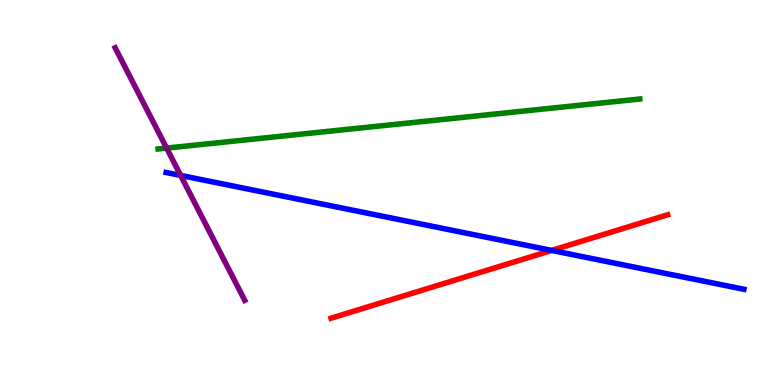[{'lines': ['blue', 'red'], 'intersections': [{'x': 7.12, 'y': 3.5}]}, {'lines': ['green', 'red'], 'intersections': []}, {'lines': ['purple', 'red'], 'intersections': []}, {'lines': ['blue', 'green'], 'intersections': []}, {'lines': ['blue', 'purple'], 'intersections': [{'x': 2.33, 'y': 5.44}]}, {'lines': ['green', 'purple'], 'intersections': [{'x': 2.15, 'y': 6.15}]}]